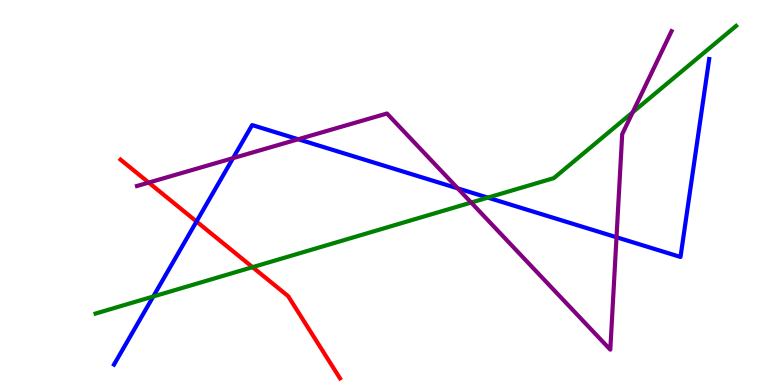[{'lines': ['blue', 'red'], 'intersections': [{'x': 2.54, 'y': 4.25}]}, {'lines': ['green', 'red'], 'intersections': [{'x': 3.26, 'y': 3.06}]}, {'lines': ['purple', 'red'], 'intersections': [{'x': 1.92, 'y': 5.26}]}, {'lines': ['blue', 'green'], 'intersections': [{'x': 1.98, 'y': 2.3}, {'x': 6.29, 'y': 4.87}]}, {'lines': ['blue', 'purple'], 'intersections': [{'x': 3.01, 'y': 5.89}, {'x': 3.85, 'y': 6.38}, {'x': 5.91, 'y': 5.11}, {'x': 7.95, 'y': 3.84}]}, {'lines': ['green', 'purple'], 'intersections': [{'x': 6.08, 'y': 4.74}, {'x': 8.16, 'y': 7.08}]}]